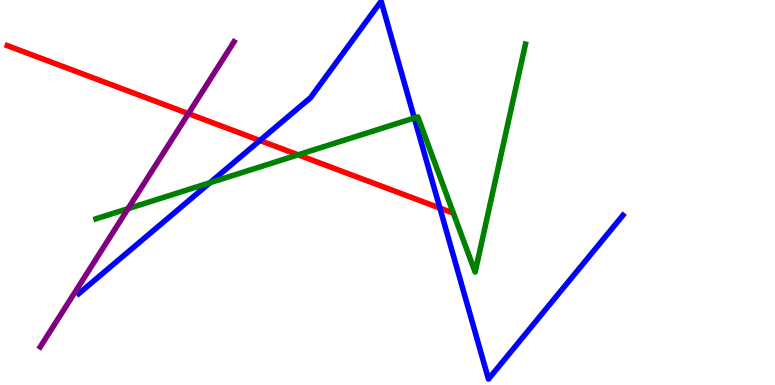[{'lines': ['blue', 'red'], 'intersections': [{'x': 3.35, 'y': 6.35}, {'x': 5.68, 'y': 4.6}]}, {'lines': ['green', 'red'], 'intersections': [{'x': 3.85, 'y': 5.98}]}, {'lines': ['purple', 'red'], 'intersections': [{'x': 2.43, 'y': 7.05}]}, {'lines': ['blue', 'green'], 'intersections': [{'x': 2.71, 'y': 5.25}, {'x': 5.35, 'y': 6.93}]}, {'lines': ['blue', 'purple'], 'intersections': []}, {'lines': ['green', 'purple'], 'intersections': [{'x': 1.65, 'y': 4.58}]}]